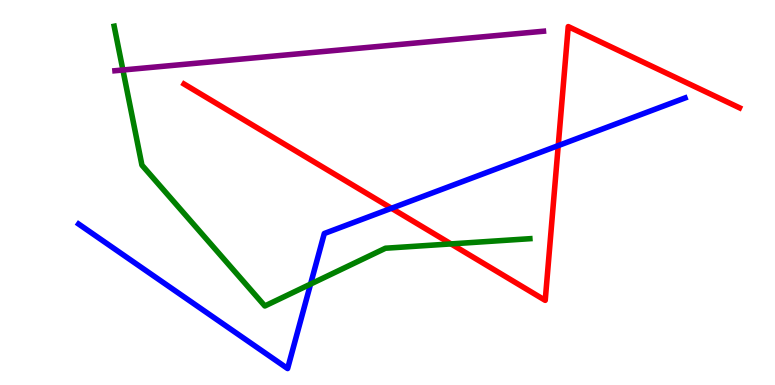[{'lines': ['blue', 'red'], 'intersections': [{'x': 5.05, 'y': 4.59}, {'x': 7.2, 'y': 6.22}]}, {'lines': ['green', 'red'], 'intersections': [{'x': 5.82, 'y': 3.66}]}, {'lines': ['purple', 'red'], 'intersections': []}, {'lines': ['blue', 'green'], 'intersections': [{'x': 4.01, 'y': 2.62}]}, {'lines': ['blue', 'purple'], 'intersections': []}, {'lines': ['green', 'purple'], 'intersections': [{'x': 1.59, 'y': 8.18}]}]